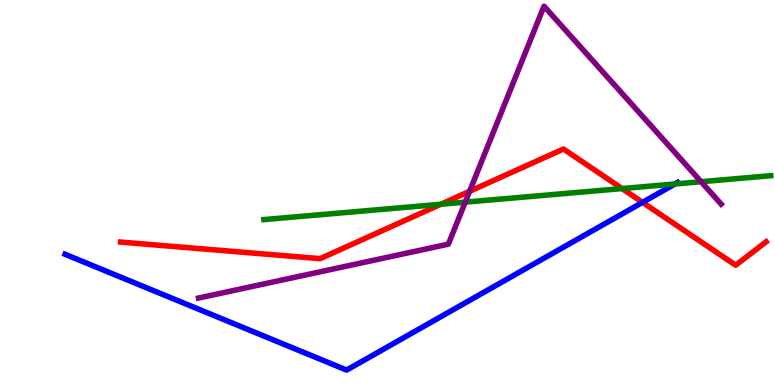[{'lines': ['blue', 'red'], 'intersections': [{'x': 8.29, 'y': 4.74}]}, {'lines': ['green', 'red'], 'intersections': [{'x': 5.69, 'y': 4.69}, {'x': 8.03, 'y': 5.1}]}, {'lines': ['purple', 'red'], 'intersections': [{'x': 6.06, 'y': 5.03}]}, {'lines': ['blue', 'green'], 'intersections': [{'x': 8.71, 'y': 5.22}]}, {'lines': ['blue', 'purple'], 'intersections': []}, {'lines': ['green', 'purple'], 'intersections': [{'x': 6.0, 'y': 4.75}, {'x': 9.05, 'y': 5.28}]}]